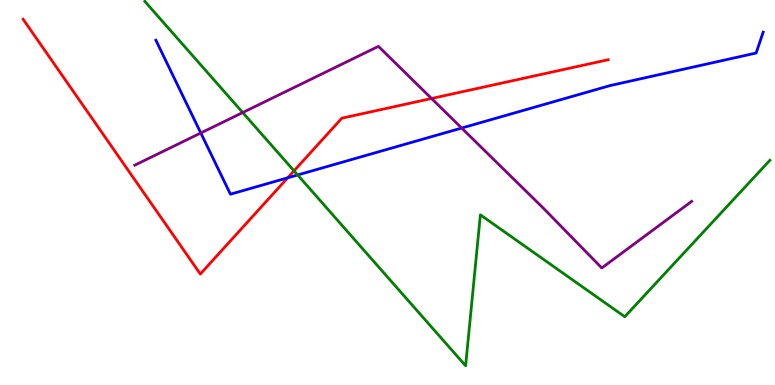[{'lines': ['blue', 'red'], 'intersections': [{'x': 3.71, 'y': 5.38}]}, {'lines': ['green', 'red'], 'intersections': [{'x': 3.79, 'y': 5.56}]}, {'lines': ['purple', 'red'], 'intersections': [{'x': 5.57, 'y': 7.44}]}, {'lines': ['blue', 'green'], 'intersections': [{'x': 3.84, 'y': 5.46}]}, {'lines': ['blue', 'purple'], 'intersections': [{'x': 2.59, 'y': 6.55}, {'x': 5.96, 'y': 6.67}]}, {'lines': ['green', 'purple'], 'intersections': [{'x': 3.13, 'y': 7.08}]}]